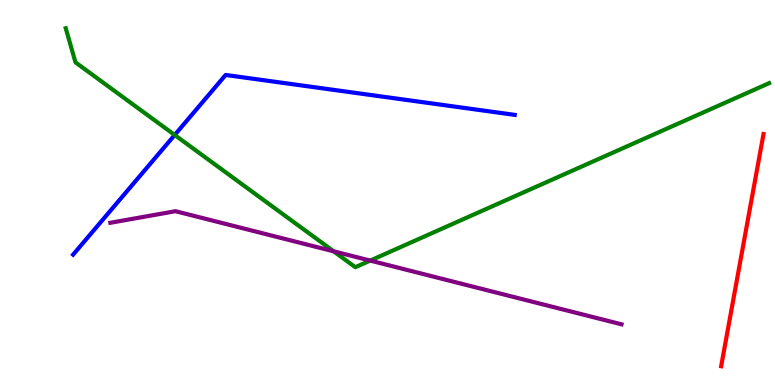[{'lines': ['blue', 'red'], 'intersections': []}, {'lines': ['green', 'red'], 'intersections': []}, {'lines': ['purple', 'red'], 'intersections': []}, {'lines': ['blue', 'green'], 'intersections': [{'x': 2.25, 'y': 6.49}]}, {'lines': ['blue', 'purple'], 'intersections': []}, {'lines': ['green', 'purple'], 'intersections': [{'x': 4.3, 'y': 3.47}, {'x': 4.78, 'y': 3.23}]}]